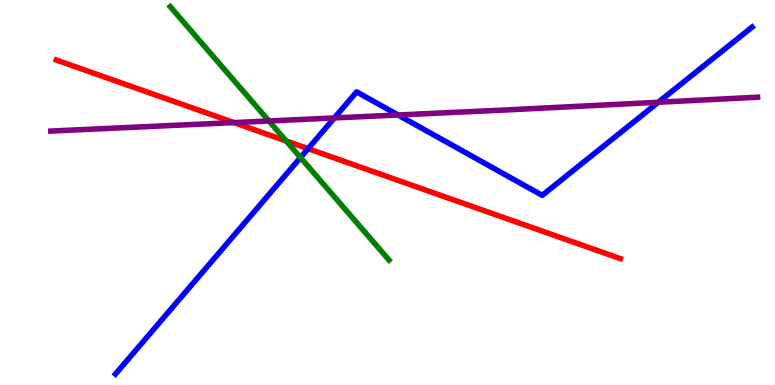[{'lines': ['blue', 'red'], 'intersections': [{'x': 3.98, 'y': 6.14}]}, {'lines': ['green', 'red'], 'intersections': [{'x': 3.69, 'y': 6.34}]}, {'lines': ['purple', 'red'], 'intersections': [{'x': 3.02, 'y': 6.82}]}, {'lines': ['blue', 'green'], 'intersections': [{'x': 3.88, 'y': 5.91}]}, {'lines': ['blue', 'purple'], 'intersections': [{'x': 4.31, 'y': 6.94}, {'x': 5.14, 'y': 7.01}, {'x': 8.5, 'y': 7.34}]}, {'lines': ['green', 'purple'], 'intersections': [{'x': 3.47, 'y': 6.86}]}]